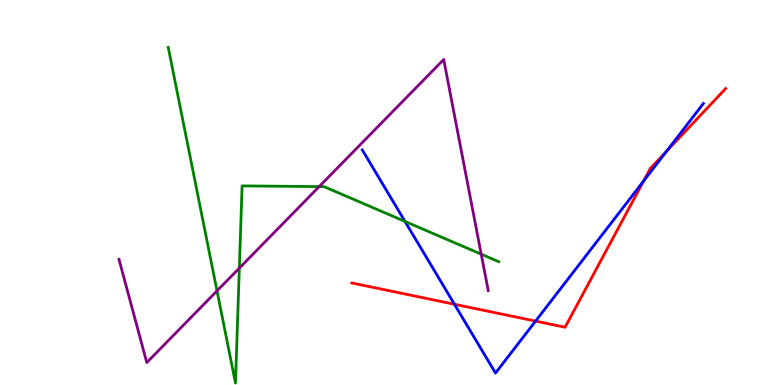[{'lines': ['blue', 'red'], 'intersections': [{'x': 5.86, 'y': 2.1}, {'x': 6.91, 'y': 1.66}, {'x': 8.3, 'y': 5.3}, {'x': 8.6, 'y': 6.07}]}, {'lines': ['green', 'red'], 'intersections': []}, {'lines': ['purple', 'red'], 'intersections': []}, {'lines': ['blue', 'green'], 'intersections': [{'x': 5.23, 'y': 4.25}]}, {'lines': ['blue', 'purple'], 'intersections': []}, {'lines': ['green', 'purple'], 'intersections': [{'x': 2.8, 'y': 2.44}, {'x': 3.09, 'y': 3.04}, {'x': 4.12, 'y': 5.15}, {'x': 6.21, 'y': 3.4}]}]